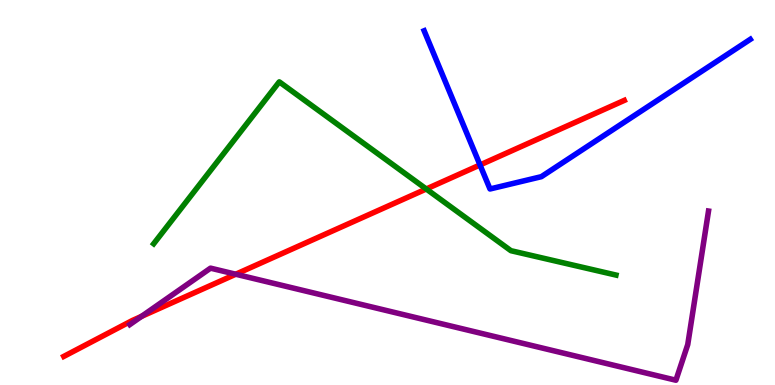[{'lines': ['blue', 'red'], 'intersections': [{'x': 6.19, 'y': 5.72}]}, {'lines': ['green', 'red'], 'intersections': [{'x': 5.5, 'y': 5.09}]}, {'lines': ['purple', 'red'], 'intersections': [{'x': 1.83, 'y': 1.78}, {'x': 3.04, 'y': 2.88}]}, {'lines': ['blue', 'green'], 'intersections': []}, {'lines': ['blue', 'purple'], 'intersections': []}, {'lines': ['green', 'purple'], 'intersections': []}]